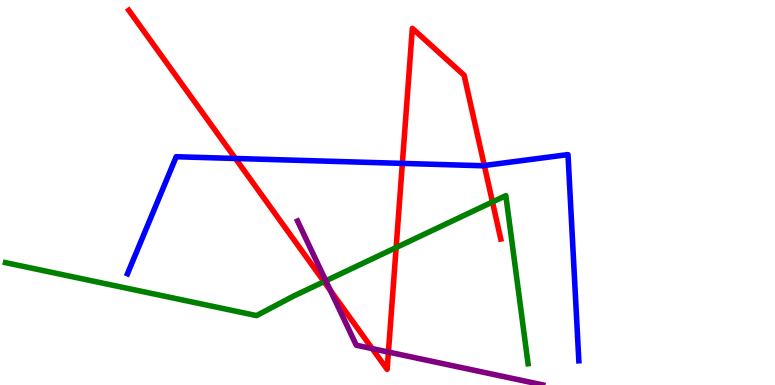[{'lines': ['blue', 'red'], 'intersections': [{'x': 3.04, 'y': 5.88}, {'x': 5.19, 'y': 5.76}, {'x': 6.25, 'y': 5.7}]}, {'lines': ['green', 'red'], 'intersections': [{'x': 4.18, 'y': 2.68}, {'x': 5.11, 'y': 3.57}, {'x': 6.35, 'y': 4.75}]}, {'lines': ['purple', 'red'], 'intersections': [{'x': 4.26, 'y': 2.45}, {'x': 4.8, 'y': 0.945}, {'x': 5.01, 'y': 0.855}]}, {'lines': ['blue', 'green'], 'intersections': []}, {'lines': ['blue', 'purple'], 'intersections': []}, {'lines': ['green', 'purple'], 'intersections': [{'x': 4.2, 'y': 2.71}]}]